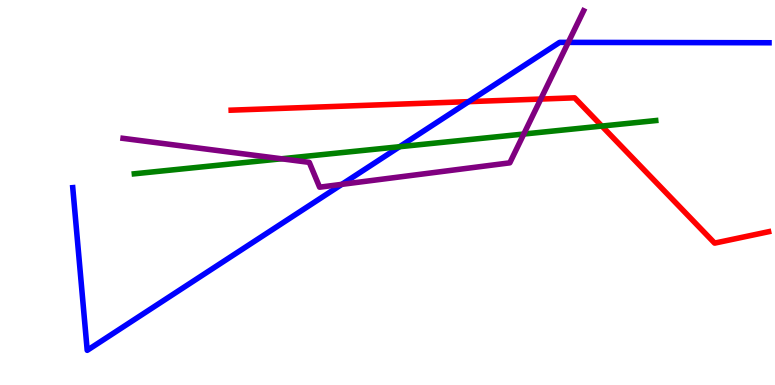[{'lines': ['blue', 'red'], 'intersections': [{'x': 6.05, 'y': 7.36}]}, {'lines': ['green', 'red'], 'intersections': [{'x': 7.77, 'y': 6.73}]}, {'lines': ['purple', 'red'], 'intersections': [{'x': 6.98, 'y': 7.43}]}, {'lines': ['blue', 'green'], 'intersections': [{'x': 5.16, 'y': 6.19}]}, {'lines': ['blue', 'purple'], 'intersections': [{'x': 4.41, 'y': 5.21}, {'x': 7.33, 'y': 8.9}]}, {'lines': ['green', 'purple'], 'intersections': [{'x': 3.63, 'y': 5.88}, {'x': 6.76, 'y': 6.52}]}]